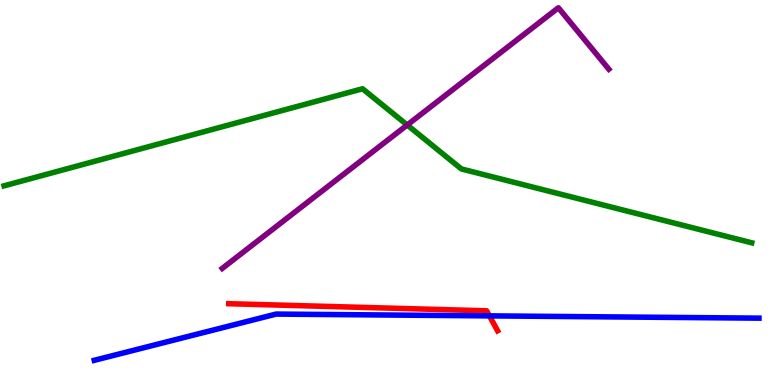[{'lines': ['blue', 'red'], 'intersections': [{'x': 6.32, 'y': 1.8}]}, {'lines': ['green', 'red'], 'intersections': []}, {'lines': ['purple', 'red'], 'intersections': []}, {'lines': ['blue', 'green'], 'intersections': []}, {'lines': ['blue', 'purple'], 'intersections': []}, {'lines': ['green', 'purple'], 'intersections': [{'x': 5.25, 'y': 6.75}]}]